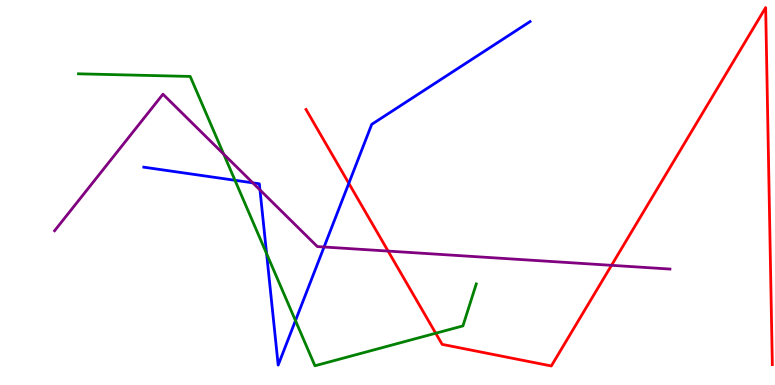[{'lines': ['blue', 'red'], 'intersections': [{'x': 4.5, 'y': 5.24}]}, {'lines': ['green', 'red'], 'intersections': [{'x': 5.62, 'y': 1.34}]}, {'lines': ['purple', 'red'], 'intersections': [{'x': 5.01, 'y': 3.48}, {'x': 7.89, 'y': 3.11}]}, {'lines': ['blue', 'green'], 'intersections': [{'x': 3.03, 'y': 5.32}, {'x': 3.44, 'y': 3.41}, {'x': 3.81, 'y': 1.67}]}, {'lines': ['blue', 'purple'], 'intersections': [{'x': 3.26, 'y': 5.25}, {'x': 3.35, 'y': 5.07}, {'x': 4.18, 'y': 3.58}]}, {'lines': ['green', 'purple'], 'intersections': [{'x': 2.89, 'y': 6.0}]}]